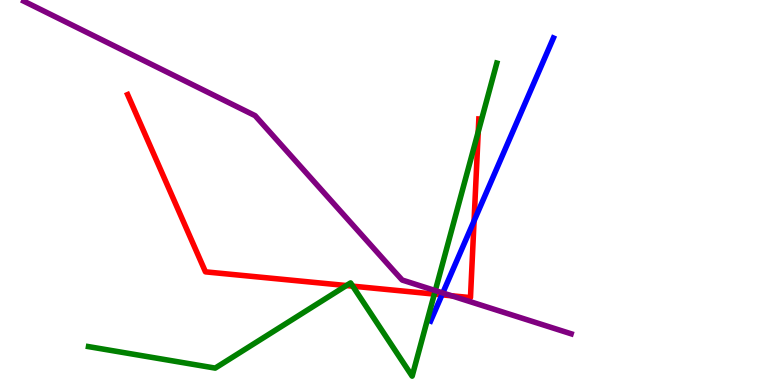[{'lines': ['blue', 'red'], 'intersections': [{'x': 5.7, 'y': 2.34}, {'x': 6.12, 'y': 4.26}]}, {'lines': ['green', 'red'], 'intersections': [{'x': 4.47, 'y': 2.58}, {'x': 4.55, 'y': 2.57}, {'x': 5.6, 'y': 2.36}, {'x': 6.17, 'y': 6.58}]}, {'lines': ['purple', 'red'], 'intersections': [{'x': 5.83, 'y': 2.32}]}, {'lines': ['blue', 'green'], 'intersections': []}, {'lines': ['blue', 'purple'], 'intersections': [{'x': 5.71, 'y': 2.39}]}, {'lines': ['green', 'purple'], 'intersections': [{'x': 5.62, 'y': 2.45}]}]